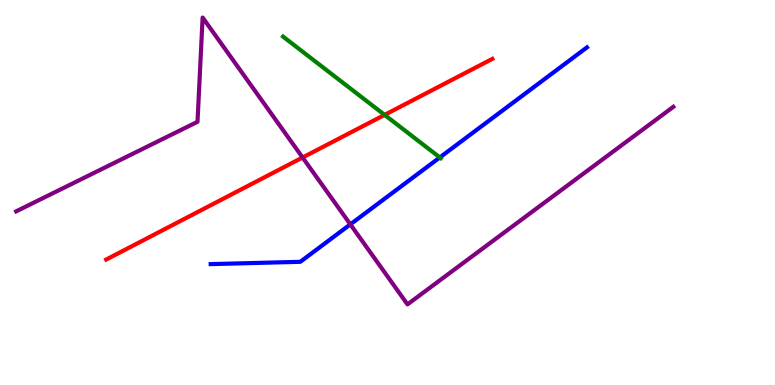[{'lines': ['blue', 'red'], 'intersections': []}, {'lines': ['green', 'red'], 'intersections': [{'x': 4.96, 'y': 7.02}]}, {'lines': ['purple', 'red'], 'intersections': [{'x': 3.9, 'y': 5.91}]}, {'lines': ['blue', 'green'], 'intersections': [{'x': 5.68, 'y': 5.91}]}, {'lines': ['blue', 'purple'], 'intersections': [{'x': 4.52, 'y': 4.17}]}, {'lines': ['green', 'purple'], 'intersections': []}]